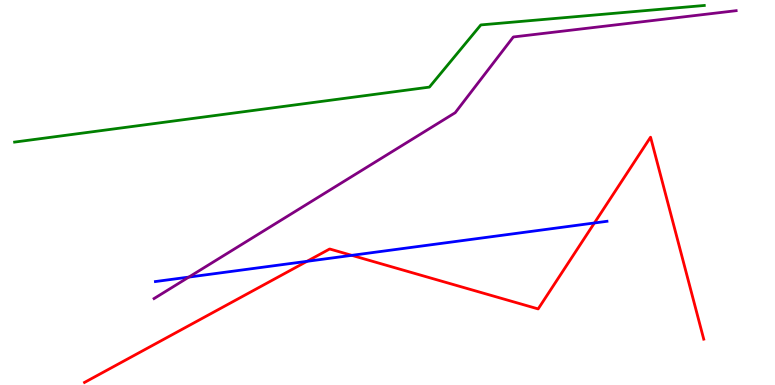[{'lines': ['blue', 'red'], 'intersections': [{'x': 3.96, 'y': 3.21}, {'x': 4.54, 'y': 3.37}, {'x': 7.67, 'y': 4.21}]}, {'lines': ['green', 'red'], 'intersections': []}, {'lines': ['purple', 'red'], 'intersections': []}, {'lines': ['blue', 'green'], 'intersections': []}, {'lines': ['blue', 'purple'], 'intersections': [{'x': 2.44, 'y': 2.8}]}, {'lines': ['green', 'purple'], 'intersections': []}]